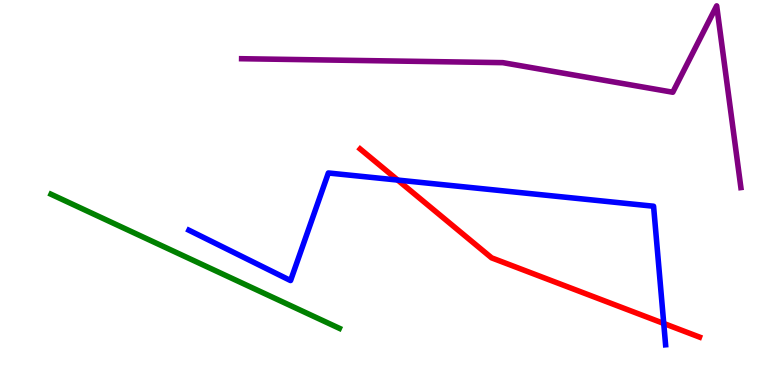[{'lines': ['blue', 'red'], 'intersections': [{'x': 5.13, 'y': 5.32}, {'x': 8.56, 'y': 1.6}]}, {'lines': ['green', 'red'], 'intersections': []}, {'lines': ['purple', 'red'], 'intersections': []}, {'lines': ['blue', 'green'], 'intersections': []}, {'lines': ['blue', 'purple'], 'intersections': []}, {'lines': ['green', 'purple'], 'intersections': []}]